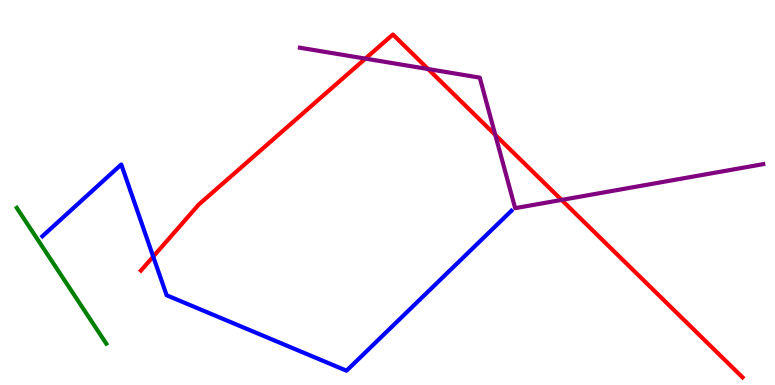[{'lines': ['blue', 'red'], 'intersections': [{'x': 1.98, 'y': 3.34}]}, {'lines': ['green', 'red'], 'intersections': []}, {'lines': ['purple', 'red'], 'intersections': [{'x': 4.71, 'y': 8.48}, {'x': 5.52, 'y': 8.21}, {'x': 6.39, 'y': 6.5}, {'x': 7.25, 'y': 4.81}]}, {'lines': ['blue', 'green'], 'intersections': []}, {'lines': ['blue', 'purple'], 'intersections': []}, {'lines': ['green', 'purple'], 'intersections': []}]